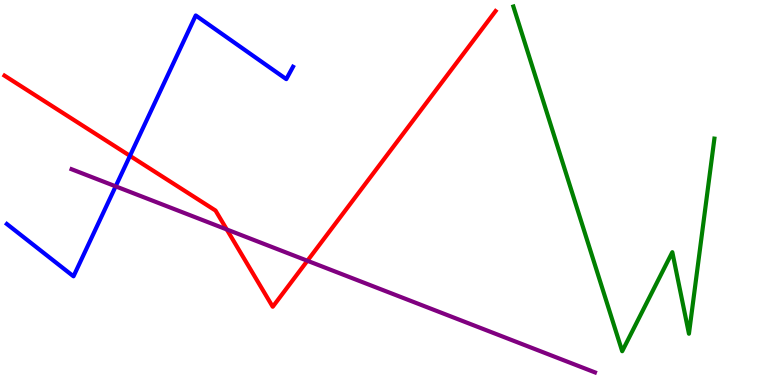[{'lines': ['blue', 'red'], 'intersections': [{'x': 1.68, 'y': 5.95}]}, {'lines': ['green', 'red'], 'intersections': []}, {'lines': ['purple', 'red'], 'intersections': [{'x': 2.93, 'y': 4.04}, {'x': 3.97, 'y': 3.23}]}, {'lines': ['blue', 'green'], 'intersections': []}, {'lines': ['blue', 'purple'], 'intersections': [{'x': 1.49, 'y': 5.16}]}, {'lines': ['green', 'purple'], 'intersections': []}]